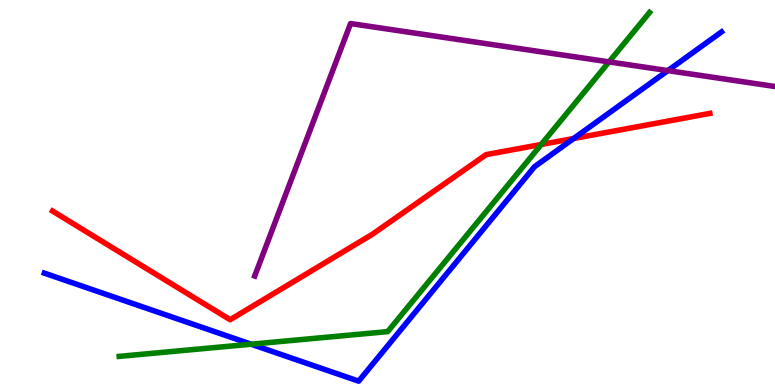[{'lines': ['blue', 'red'], 'intersections': [{'x': 7.4, 'y': 6.4}]}, {'lines': ['green', 'red'], 'intersections': [{'x': 6.98, 'y': 6.25}]}, {'lines': ['purple', 'red'], 'intersections': []}, {'lines': ['blue', 'green'], 'intersections': [{'x': 3.24, 'y': 1.06}]}, {'lines': ['blue', 'purple'], 'intersections': [{'x': 8.62, 'y': 8.17}]}, {'lines': ['green', 'purple'], 'intersections': [{'x': 7.86, 'y': 8.39}]}]